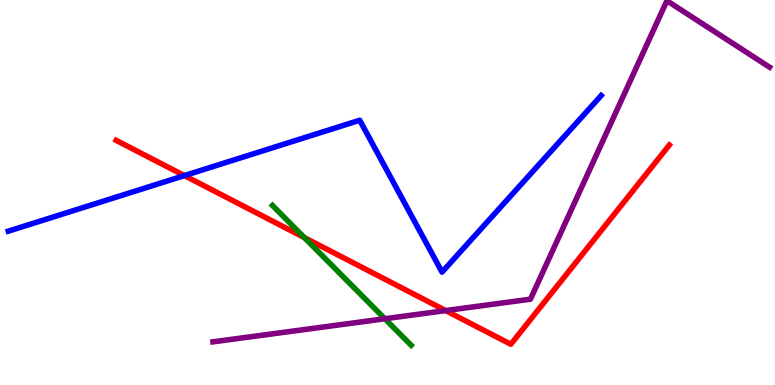[{'lines': ['blue', 'red'], 'intersections': [{'x': 2.38, 'y': 5.44}]}, {'lines': ['green', 'red'], 'intersections': [{'x': 3.93, 'y': 3.83}]}, {'lines': ['purple', 'red'], 'intersections': [{'x': 5.75, 'y': 1.93}]}, {'lines': ['blue', 'green'], 'intersections': []}, {'lines': ['blue', 'purple'], 'intersections': []}, {'lines': ['green', 'purple'], 'intersections': [{'x': 4.97, 'y': 1.72}]}]